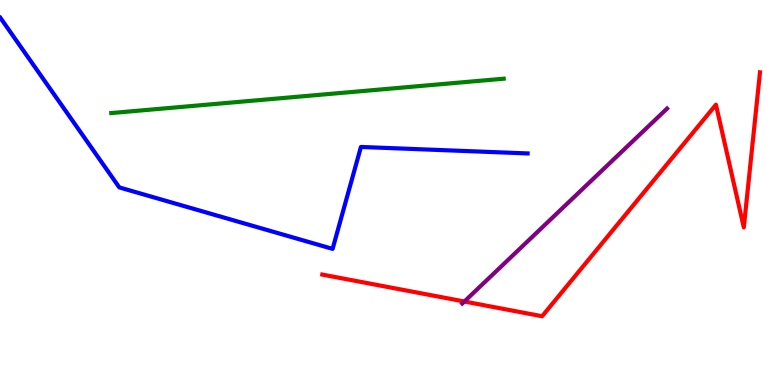[{'lines': ['blue', 'red'], 'intersections': []}, {'lines': ['green', 'red'], 'intersections': []}, {'lines': ['purple', 'red'], 'intersections': [{'x': 5.99, 'y': 2.17}]}, {'lines': ['blue', 'green'], 'intersections': []}, {'lines': ['blue', 'purple'], 'intersections': []}, {'lines': ['green', 'purple'], 'intersections': []}]